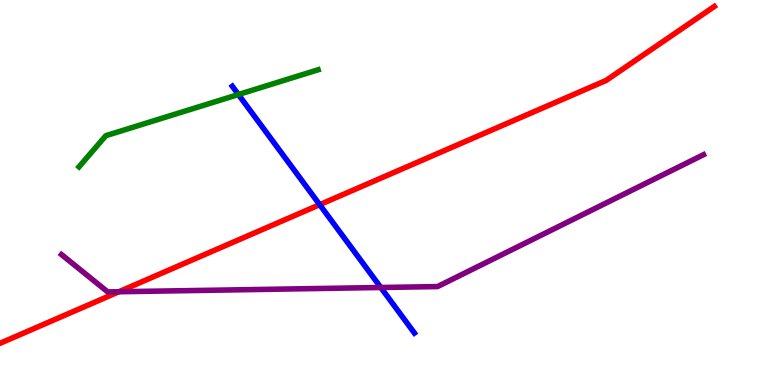[{'lines': ['blue', 'red'], 'intersections': [{'x': 4.12, 'y': 4.68}]}, {'lines': ['green', 'red'], 'intersections': []}, {'lines': ['purple', 'red'], 'intersections': [{'x': 1.53, 'y': 2.42}]}, {'lines': ['blue', 'green'], 'intersections': [{'x': 3.08, 'y': 7.54}]}, {'lines': ['blue', 'purple'], 'intersections': [{'x': 4.91, 'y': 2.53}]}, {'lines': ['green', 'purple'], 'intersections': []}]